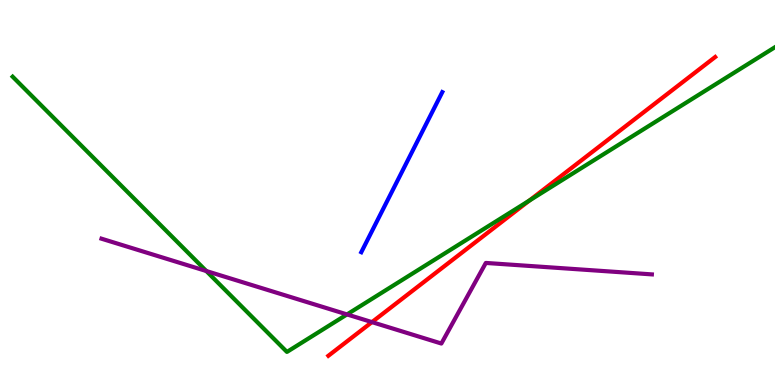[{'lines': ['blue', 'red'], 'intersections': []}, {'lines': ['green', 'red'], 'intersections': [{'x': 6.83, 'y': 4.79}]}, {'lines': ['purple', 'red'], 'intersections': [{'x': 4.8, 'y': 1.63}]}, {'lines': ['blue', 'green'], 'intersections': []}, {'lines': ['blue', 'purple'], 'intersections': []}, {'lines': ['green', 'purple'], 'intersections': [{'x': 2.66, 'y': 2.96}, {'x': 4.48, 'y': 1.83}]}]